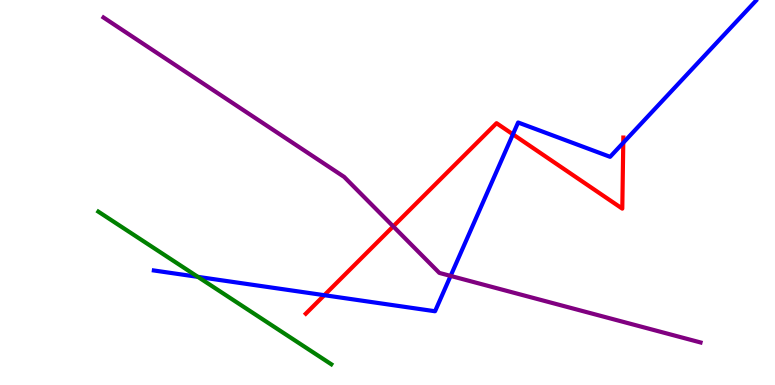[{'lines': ['blue', 'red'], 'intersections': [{'x': 4.18, 'y': 2.33}, {'x': 6.62, 'y': 6.51}, {'x': 8.04, 'y': 6.29}]}, {'lines': ['green', 'red'], 'intersections': []}, {'lines': ['purple', 'red'], 'intersections': [{'x': 5.07, 'y': 4.12}]}, {'lines': ['blue', 'green'], 'intersections': [{'x': 2.55, 'y': 2.81}]}, {'lines': ['blue', 'purple'], 'intersections': [{'x': 5.81, 'y': 2.83}]}, {'lines': ['green', 'purple'], 'intersections': []}]